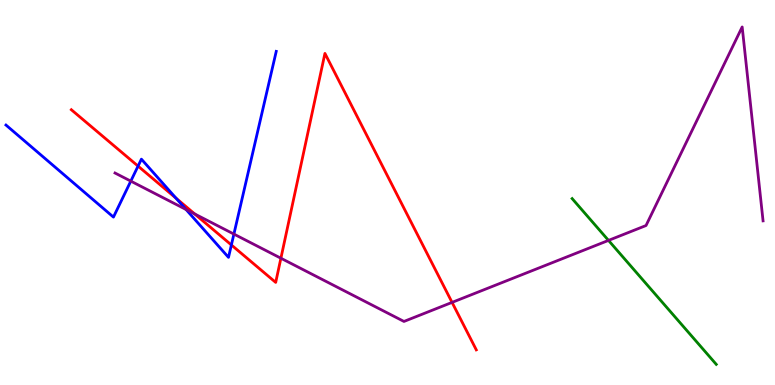[{'lines': ['blue', 'red'], 'intersections': [{'x': 1.78, 'y': 5.69}, {'x': 2.27, 'y': 4.85}, {'x': 2.99, 'y': 3.64}]}, {'lines': ['green', 'red'], 'intersections': []}, {'lines': ['purple', 'red'], 'intersections': [{'x': 2.51, 'y': 4.44}, {'x': 3.62, 'y': 3.29}, {'x': 5.83, 'y': 2.15}]}, {'lines': ['blue', 'green'], 'intersections': []}, {'lines': ['blue', 'purple'], 'intersections': [{'x': 1.69, 'y': 5.3}, {'x': 2.4, 'y': 4.56}, {'x': 3.02, 'y': 3.92}]}, {'lines': ['green', 'purple'], 'intersections': [{'x': 7.85, 'y': 3.76}]}]